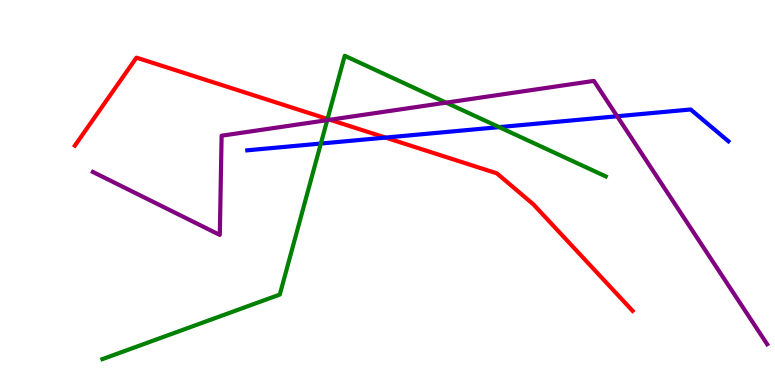[{'lines': ['blue', 'red'], 'intersections': [{'x': 4.97, 'y': 6.43}]}, {'lines': ['green', 'red'], 'intersections': [{'x': 4.23, 'y': 6.91}]}, {'lines': ['purple', 'red'], 'intersections': [{'x': 4.26, 'y': 6.89}]}, {'lines': ['blue', 'green'], 'intersections': [{'x': 4.14, 'y': 6.27}, {'x': 6.44, 'y': 6.7}]}, {'lines': ['blue', 'purple'], 'intersections': [{'x': 7.96, 'y': 6.98}]}, {'lines': ['green', 'purple'], 'intersections': [{'x': 4.22, 'y': 6.88}, {'x': 5.76, 'y': 7.33}]}]